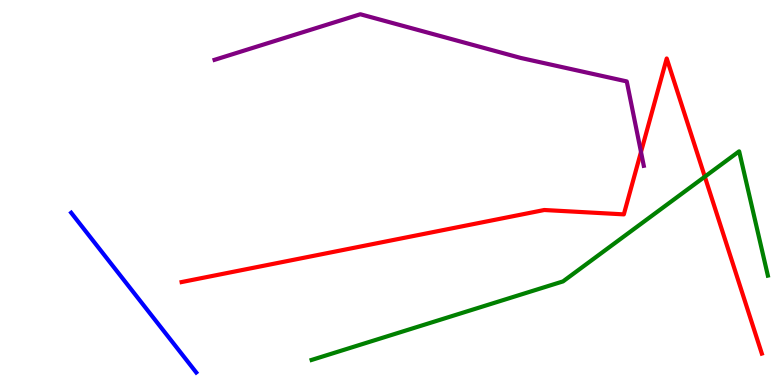[{'lines': ['blue', 'red'], 'intersections': []}, {'lines': ['green', 'red'], 'intersections': [{'x': 9.09, 'y': 5.41}]}, {'lines': ['purple', 'red'], 'intersections': [{'x': 8.27, 'y': 6.05}]}, {'lines': ['blue', 'green'], 'intersections': []}, {'lines': ['blue', 'purple'], 'intersections': []}, {'lines': ['green', 'purple'], 'intersections': []}]